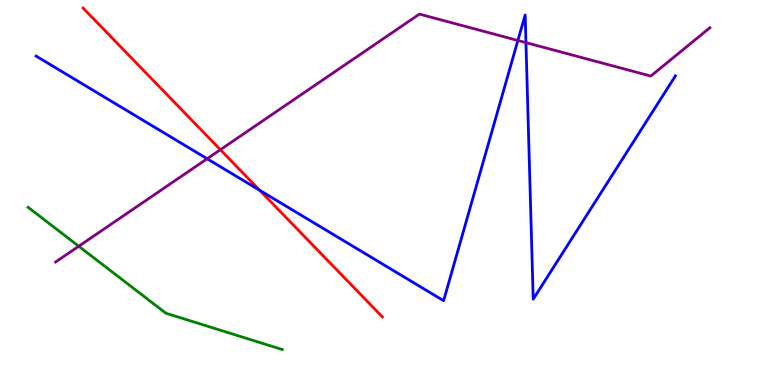[{'lines': ['blue', 'red'], 'intersections': [{'x': 3.35, 'y': 5.06}]}, {'lines': ['green', 'red'], 'intersections': []}, {'lines': ['purple', 'red'], 'intersections': [{'x': 2.84, 'y': 6.11}]}, {'lines': ['blue', 'green'], 'intersections': []}, {'lines': ['blue', 'purple'], 'intersections': [{'x': 2.67, 'y': 5.88}, {'x': 6.68, 'y': 8.95}, {'x': 6.79, 'y': 8.89}]}, {'lines': ['green', 'purple'], 'intersections': [{'x': 1.02, 'y': 3.6}]}]